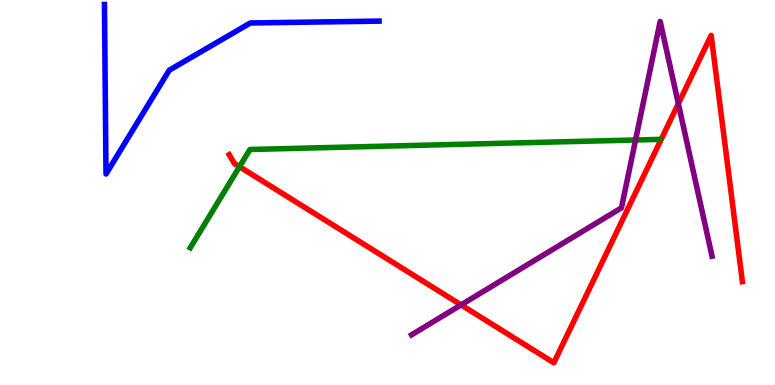[{'lines': ['blue', 'red'], 'intersections': []}, {'lines': ['green', 'red'], 'intersections': [{'x': 3.09, 'y': 5.67}]}, {'lines': ['purple', 'red'], 'intersections': [{'x': 5.95, 'y': 2.08}, {'x': 8.75, 'y': 7.31}]}, {'lines': ['blue', 'green'], 'intersections': []}, {'lines': ['blue', 'purple'], 'intersections': []}, {'lines': ['green', 'purple'], 'intersections': [{'x': 8.2, 'y': 6.36}]}]